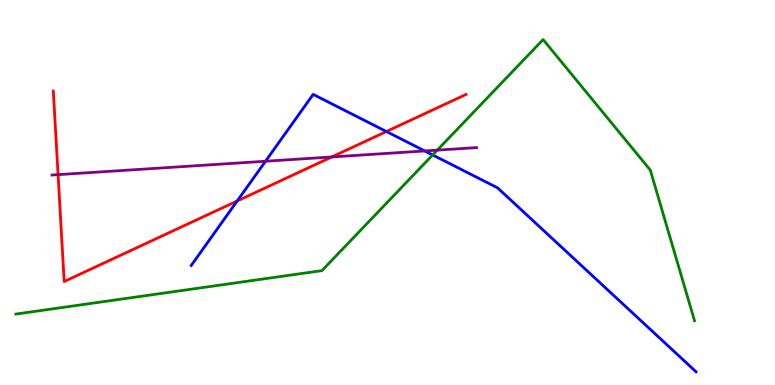[{'lines': ['blue', 'red'], 'intersections': [{'x': 3.06, 'y': 4.78}, {'x': 4.99, 'y': 6.58}]}, {'lines': ['green', 'red'], 'intersections': []}, {'lines': ['purple', 'red'], 'intersections': [{'x': 0.749, 'y': 5.46}, {'x': 4.28, 'y': 5.92}]}, {'lines': ['blue', 'green'], 'intersections': [{'x': 5.58, 'y': 5.98}]}, {'lines': ['blue', 'purple'], 'intersections': [{'x': 3.43, 'y': 5.81}, {'x': 5.48, 'y': 6.08}]}, {'lines': ['green', 'purple'], 'intersections': [{'x': 5.64, 'y': 6.1}]}]